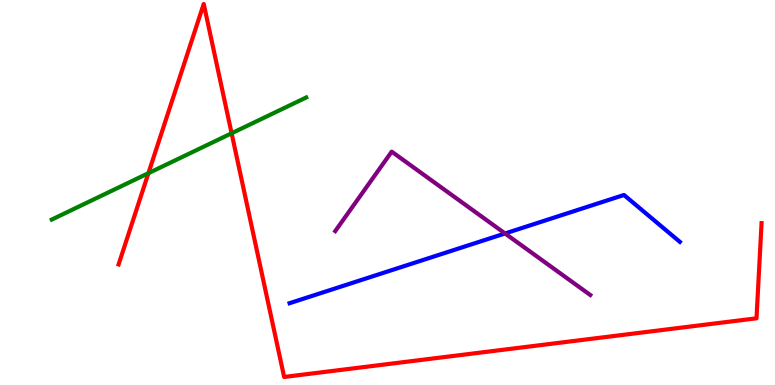[{'lines': ['blue', 'red'], 'intersections': []}, {'lines': ['green', 'red'], 'intersections': [{'x': 1.91, 'y': 5.5}, {'x': 2.99, 'y': 6.54}]}, {'lines': ['purple', 'red'], 'intersections': []}, {'lines': ['blue', 'green'], 'intersections': []}, {'lines': ['blue', 'purple'], 'intersections': [{'x': 6.52, 'y': 3.94}]}, {'lines': ['green', 'purple'], 'intersections': []}]